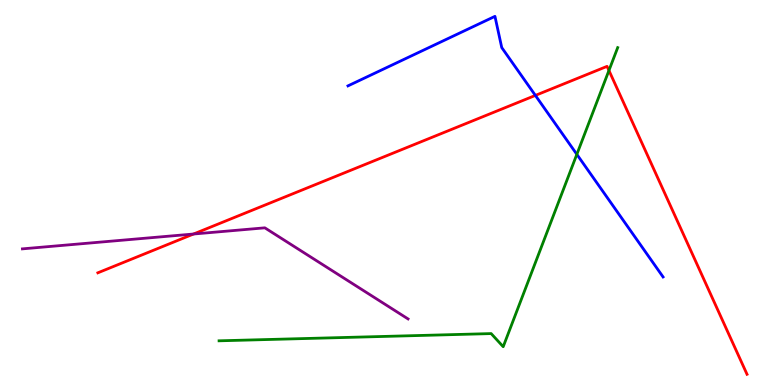[{'lines': ['blue', 'red'], 'intersections': [{'x': 6.91, 'y': 7.52}]}, {'lines': ['green', 'red'], 'intersections': [{'x': 7.86, 'y': 8.17}]}, {'lines': ['purple', 'red'], 'intersections': [{'x': 2.5, 'y': 3.92}]}, {'lines': ['blue', 'green'], 'intersections': [{'x': 7.44, 'y': 5.99}]}, {'lines': ['blue', 'purple'], 'intersections': []}, {'lines': ['green', 'purple'], 'intersections': []}]